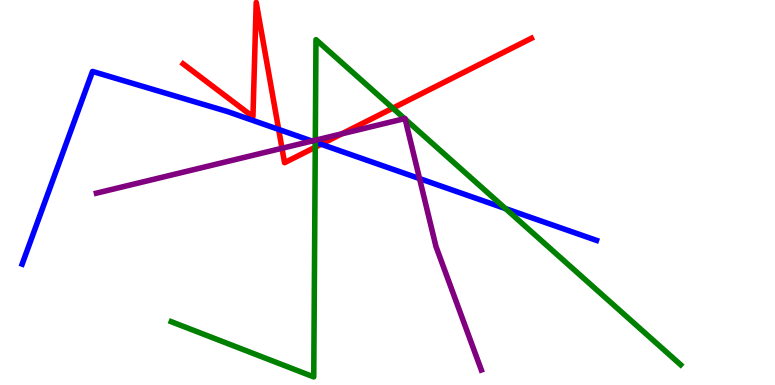[{'lines': ['blue', 'red'], 'intersections': [{'x': 3.6, 'y': 6.64}, {'x': 4.14, 'y': 6.25}]}, {'lines': ['green', 'red'], 'intersections': [{'x': 4.07, 'y': 6.18}, {'x': 5.07, 'y': 7.19}]}, {'lines': ['purple', 'red'], 'intersections': [{'x': 3.64, 'y': 6.15}, {'x': 4.41, 'y': 6.52}]}, {'lines': ['blue', 'green'], 'intersections': [{'x': 4.07, 'y': 6.31}, {'x': 6.52, 'y': 4.58}]}, {'lines': ['blue', 'purple'], 'intersections': [{'x': 4.03, 'y': 6.34}, {'x': 5.41, 'y': 5.36}]}, {'lines': ['green', 'purple'], 'intersections': [{'x': 4.07, 'y': 6.36}, {'x': 5.22, 'y': 6.92}, {'x': 5.23, 'y': 6.9}]}]